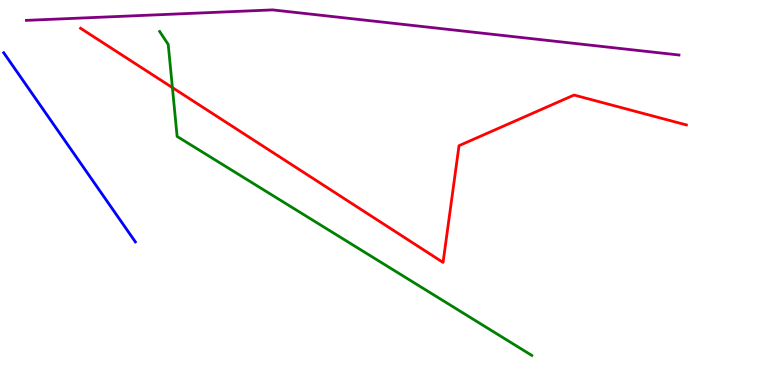[{'lines': ['blue', 'red'], 'intersections': []}, {'lines': ['green', 'red'], 'intersections': [{'x': 2.22, 'y': 7.72}]}, {'lines': ['purple', 'red'], 'intersections': []}, {'lines': ['blue', 'green'], 'intersections': []}, {'lines': ['blue', 'purple'], 'intersections': []}, {'lines': ['green', 'purple'], 'intersections': []}]